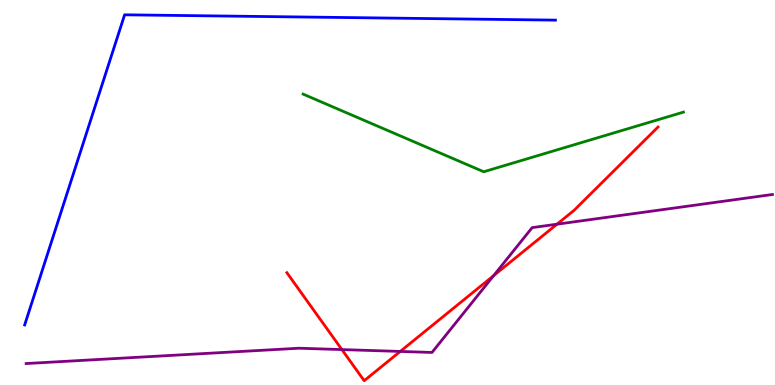[{'lines': ['blue', 'red'], 'intersections': []}, {'lines': ['green', 'red'], 'intersections': []}, {'lines': ['purple', 'red'], 'intersections': [{'x': 4.41, 'y': 0.92}, {'x': 5.16, 'y': 0.872}, {'x': 6.37, 'y': 2.84}, {'x': 7.19, 'y': 4.18}]}, {'lines': ['blue', 'green'], 'intersections': []}, {'lines': ['blue', 'purple'], 'intersections': []}, {'lines': ['green', 'purple'], 'intersections': []}]